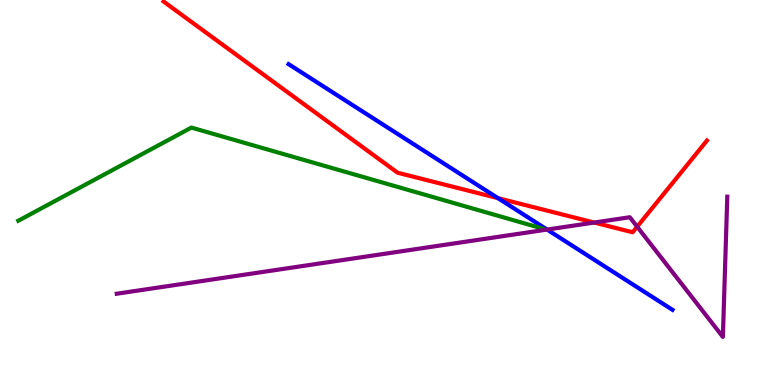[{'lines': ['blue', 'red'], 'intersections': [{'x': 6.43, 'y': 4.85}]}, {'lines': ['green', 'red'], 'intersections': []}, {'lines': ['purple', 'red'], 'intersections': [{'x': 7.67, 'y': 4.22}, {'x': 8.22, 'y': 4.11}]}, {'lines': ['blue', 'green'], 'intersections': []}, {'lines': ['blue', 'purple'], 'intersections': [{'x': 7.06, 'y': 4.04}]}, {'lines': ['green', 'purple'], 'intersections': []}]